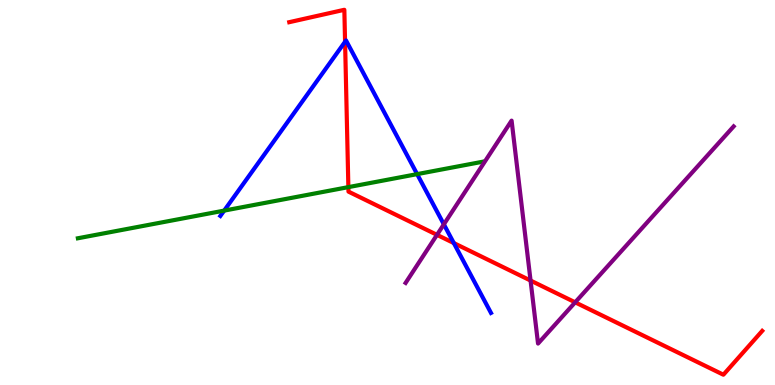[{'lines': ['blue', 'red'], 'intersections': [{'x': 4.45, 'y': 8.92}, {'x': 5.86, 'y': 3.69}]}, {'lines': ['green', 'red'], 'intersections': [{'x': 4.5, 'y': 5.14}]}, {'lines': ['purple', 'red'], 'intersections': [{'x': 5.64, 'y': 3.9}, {'x': 6.85, 'y': 2.71}, {'x': 7.42, 'y': 2.15}]}, {'lines': ['blue', 'green'], 'intersections': [{'x': 2.89, 'y': 4.53}, {'x': 5.38, 'y': 5.48}]}, {'lines': ['blue', 'purple'], 'intersections': [{'x': 5.73, 'y': 4.17}]}, {'lines': ['green', 'purple'], 'intersections': []}]